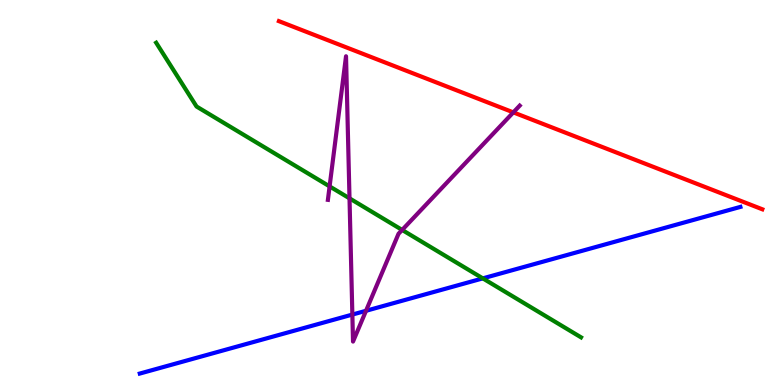[{'lines': ['blue', 'red'], 'intersections': []}, {'lines': ['green', 'red'], 'intersections': []}, {'lines': ['purple', 'red'], 'intersections': [{'x': 6.62, 'y': 7.08}]}, {'lines': ['blue', 'green'], 'intersections': [{'x': 6.23, 'y': 2.77}]}, {'lines': ['blue', 'purple'], 'intersections': [{'x': 4.55, 'y': 1.83}, {'x': 4.72, 'y': 1.93}]}, {'lines': ['green', 'purple'], 'intersections': [{'x': 4.25, 'y': 5.16}, {'x': 4.51, 'y': 4.85}, {'x': 5.19, 'y': 4.03}]}]